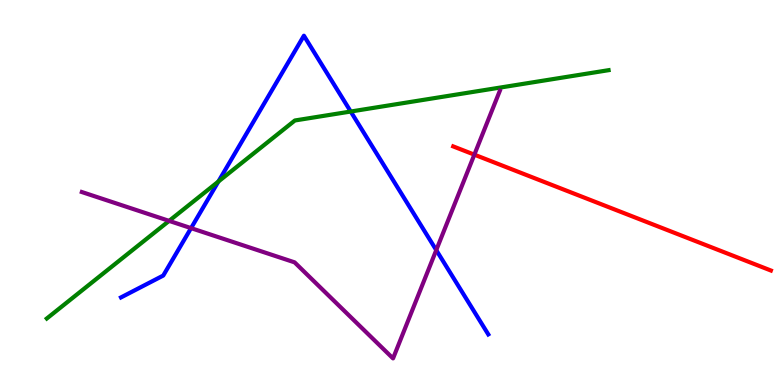[{'lines': ['blue', 'red'], 'intersections': []}, {'lines': ['green', 'red'], 'intersections': []}, {'lines': ['purple', 'red'], 'intersections': [{'x': 6.12, 'y': 5.98}]}, {'lines': ['blue', 'green'], 'intersections': [{'x': 2.82, 'y': 5.28}, {'x': 4.53, 'y': 7.1}]}, {'lines': ['blue', 'purple'], 'intersections': [{'x': 2.47, 'y': 4.07}, {'x': 5.63, 'y': 3.5}]}, {'lines': ['green', 'purple'], 'intersections': [{'x': 2.18, 'y': 4.26}]}]